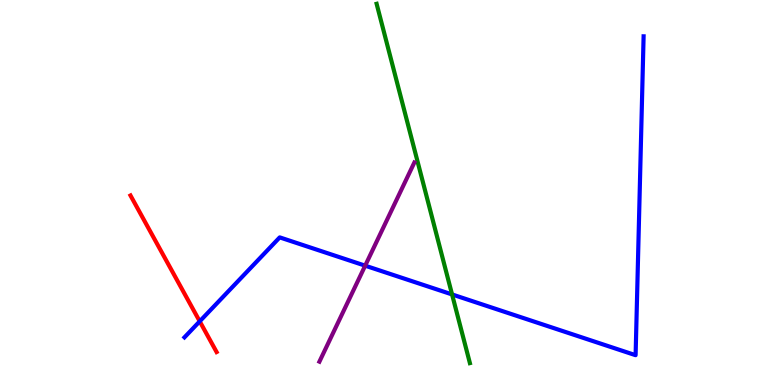[{'lines': ['blue', 'red'], 'intersections': [{'x': 2.58, 'y': 1.65}]}, {'lines': ['green', 'red'], 'intersections': []}, {'lines': ['purple', 'red'], 'intersections': []}, {'lines': ['blue', 'green'], 'intersections': [{'x': 5.83, 'y': 2.35}]}, {'lines': ['blue', 'purple'], 'intersections': [{'x': 4.71, 'y': 3.1}]}, {'lines': ['green', 'purple'], 'intersections': []}]